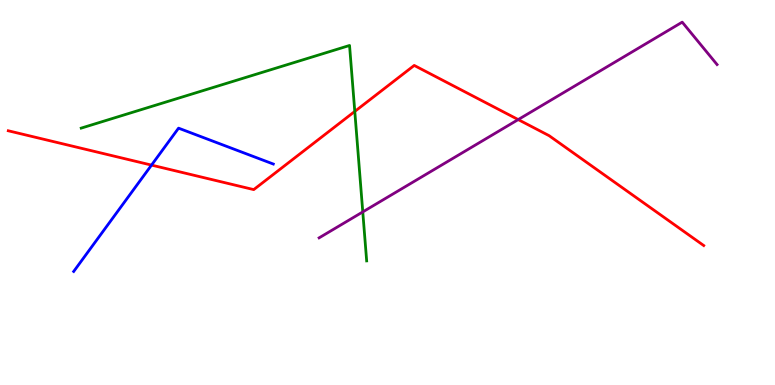[{'lines': ['blue', 'red'], 'intersections': [{'x': 1.96, 'y': 5.71}]}, {'lines': ['green', 'red'], 'intersections': [{'x': 4.58, 'y': 7.11}]}, {'lines': ['purple', 'red'], 'intersections': [{'x': 6.69, 'y': 6.89}]}, {'lines': ['blue', 'green'], 'intersections': []}, {'lines': ['blue', 'purple'], 'intersections': []}, {'lines': ['green', 'purple'], 'intersections': [{'x': 4.68, 'y': 4.5}]}]